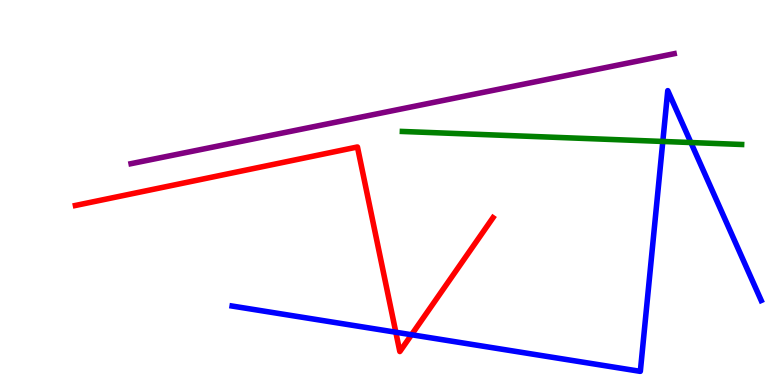[{'lines': ['blue', 'red'], 'intersections': [{'x': 5.11, 'y': 1.37}, {'x': 5.31, 'y': 1.31}]}, {'lines': ['green', 'red'], 'intersections': []}, {'lines': ['purple', 'red'], 'intersections': []}, {'lines': ['blue', 'green'], 'intersections': [{'x': 8.55, 'y': 6.33}, {'x': 8.91, 'y': 6.3}]}, {'lines': ['blue', 'purple'], 'intersections': []}, {'lines': ['green', 'purple'], 'intersections': []}]